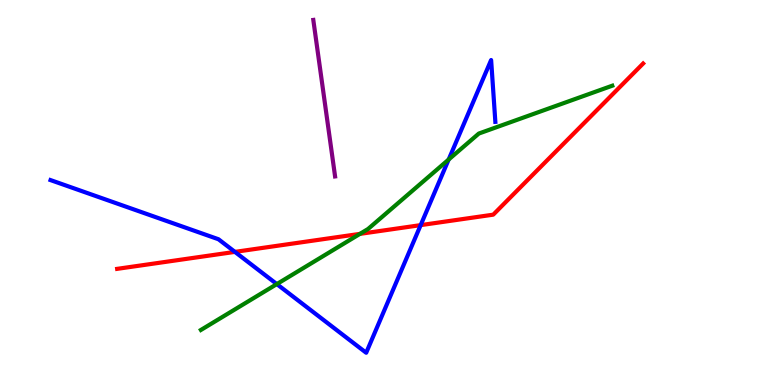[{'lines': ['blue', 'red'], 'intersections': [{'x': 3.03, 'y': 3.46}, {'x': 5.43, 'y': 4.15}]}, {'lines': ['green', 'red'], 'intersections': [{'x': 4.64, 'y': 3.93}]}, {'lines': ['purple', 'red'], 'intersections': []}, {'lines': ['blue', 'green'], 'intersections': [{'x': 3.57, 'y': 2.62}, {'x': 5.79, 'y': 5.86}]}, {'lines': ['blue', 'purple'], 'intersections': []}, {'lines': ['green', 'purple'], 'intersections': []}]